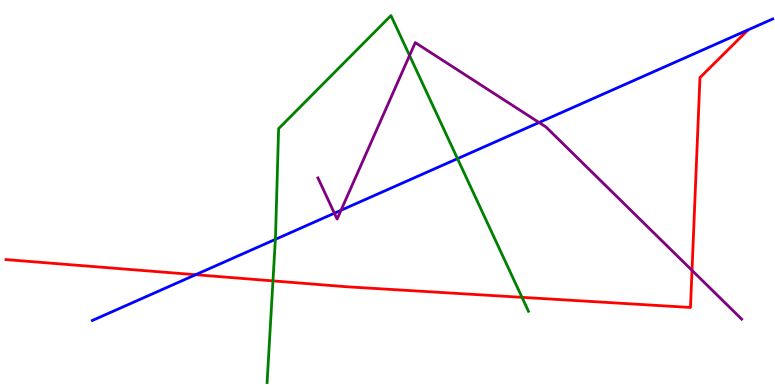[{'lines': ['blue', 'red'], 'intersections': [{'x': 2.52, 'y': 2.86}]}, {'lines': ['green', 'red'], 'intersections': [{'x': 3.52, 'y': 2.7}, {'x': 6.74, 'y': 2.28}]}, {'lines': ['purple', 'red'], 'intersections': [{'x': 8.93, 'y': 2.98}]}, {'lines': ['blue', 'green'], 'intersections': [{'x': 3.55, 'y': 3.78}, {'x': 5.9, 'y': 5.88}]}, {'lines': ['blue', 'purple'], 'intersections': [{'x': 4.31, 'y': 4.46}, {'x': 4.4, 'y': 4.54}, {'x': 6.96, 'y': 6.82}]}, {'lines': ['green', 'purple'], 'intersections': [{'x': 5.28, 'y': 8.56}]}]